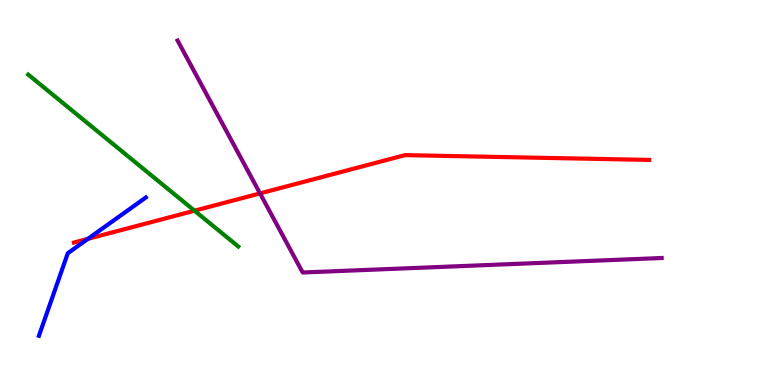[{'lines': ['blue', 'red'], 'intersections': [{'x': 1.13, 'y': 3.8}]}, {'lines': ['green', 'red'], 'intersections': [{'x': 2.51, 'y': 4.53}]}, {'lines': ['purple', 'red'], 'intersections': [{'x': 3.36, 'y': 4.98}]}, {'lines': ['blue', 'green'], 'intersections': []}, {'lines': ['blue', 'purple'], 'intersections': []}, {'lines': ['green', 'purple'], 'intersections': []}]